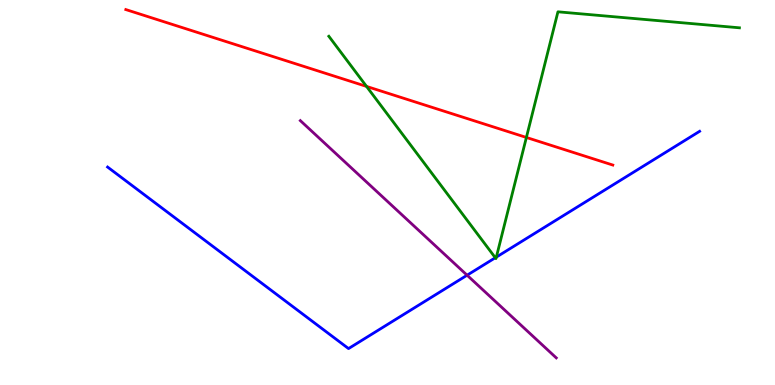[{'lines': ['blue', 'red'], 'intersections': []}, {'lines': ['green', 'red'], 'intersections': [{'x': 4.73, 'y': 7.76}, {'x': 6.79, 'y': 6.43}]}, {'lines': ['purple', 'red'], 'intersections': []}, {'lines': ['blue', 'green'], 'intersections': [{'x': 6.39, 'y': 3.31}, {'x': 6.4, 'y': 3.32}]}, {'lines': ['blue', 'purple'], 'intersections': [{'x': 6.03, 'y': 2.85}]}, {'lines': ['green', 'purple'], 'intersections': []}]